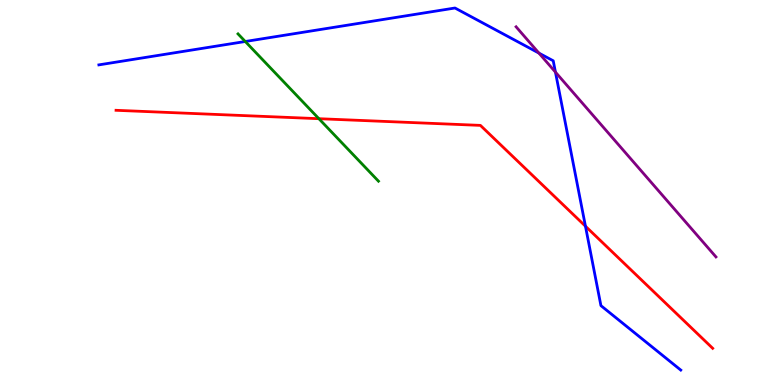[{'lines': ['blue', 'red'], 'intersections': [{'x': 7.55, 'y': 4.12}]}, {'lines': ['green', 'red'], 'intersections': [{'x': 4.11, 'y': 6.92}]}, {'lines': ['purple', 'red'], 'intersections': []}, {'lines': ['blue', 'green'], 'intersections': [{'x': 3.16, 'y': 8.92}]}, {'lines': ['blue', 'purple'], 'intersections': [{'x': 6.95, 'y': 8.62}, {'x': 7.17, 'y': 8.13}]}, {'lines': ['green', 'purple'], 'intersections': []}]